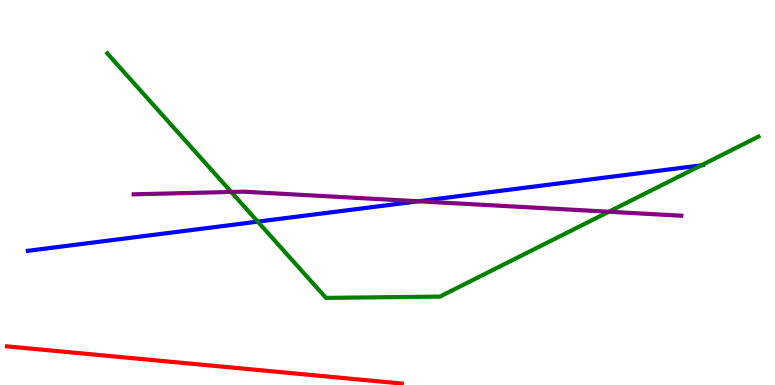[{'lines': ['blue', 'red'], 'intersections': []}, {'lines': ['green', 'red'], 'intersections': []}, {'lines': ['purple', 'red'], 'intersections': []}, {'lines': ['blue', 'green'], 'intersections': [{'x': 3.33, 'y': 4.24}, {'x': 9.05, 'y': 5.7}]}, {'lines': ['blue', 'purple'], 'intersections': [{'x': 5.4, 'y': 4.77}]}, {'lines': ['green', 'purple'], 'intersections': [{'x': 2.98, 'y': 5.01}, {'x': 7.86, 'y': 4.5}]}]